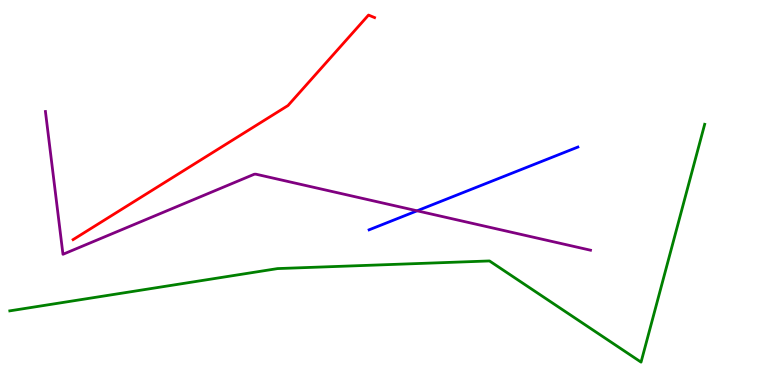[{'lines': ['blue', 'red'], 'intersections': []}, {'lines': ['green', 'red'], 'intersections': []}, {'lines': ['purple', 'red'], 'intersections': []}, {'lines': ['blue', 'green'], 'intersections': []}, {'lines': ['blue', 'purple'], 'intersections': [{'x': 5.38, 'y': 4.52}]}, {'lines': ['green', 'purple'], 'intersections': []}]